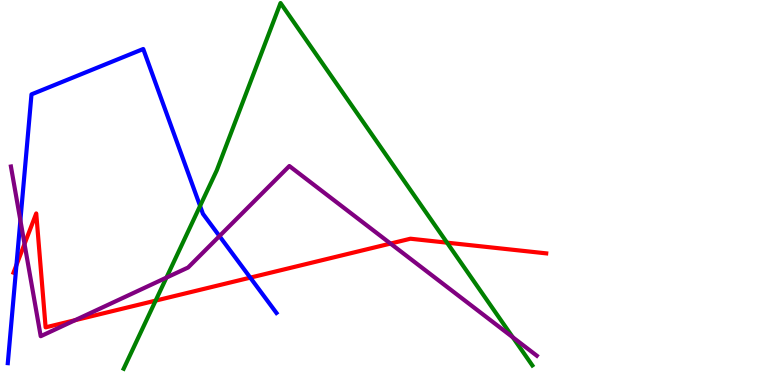[{'lines': ['blue', 'red'], 'intersections': [{'x': 0.212, 'y': 3.12}, {'x': 3.23, 'y': 2.79}]}, {'lines': ['green', 'red'], 'intersections': [{'x': 2.01, 'y': 2.19}, {'x': 5.77, 'y': 3.7}]}, {'lines': ['purple', 'red'], 'intersections': [{'x': 0.316, 'y': 3.66}, {'x': 0.969, 'y': 1.68}, {'x': 5.04, 'y': 3.67}]}, {'lines': ['blue', 'green'], 'intersections': [{'x': 2.58, 'y': 4.65}]}, {'lines': ['blue', 'purple'], 'intersections': [{'x': 0.263, 'y': 4.28}, {'x': 2.83, 'y': 3.87}]}, {'lines': ['green', 'purple'], 'intersections': [{'x': 2.15, 'y': 2.79}, {'x': 6.62, 'y': 1.24}]}]